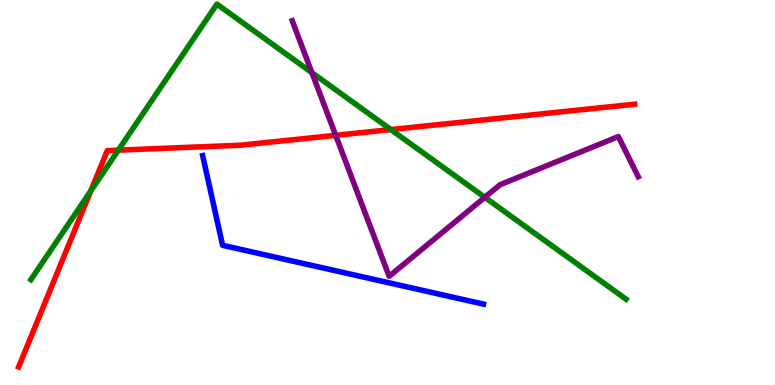[{'lines': ['blue', 'red'], 'intersections': []}, {'lines': ['green', 'red'], 'intersections': [{'x': 1.17, 'y': 5.04}, {'x': 1.53, 'y': 6.1}, {'x': 5.04, 'y': 6.63}]}, {'lines': ['purple', 'red'], 'intersections': [{'x': 4.33, 'y': 6.49}]}, {'lines': ['blue', 'green'], 'intersections': []}, {'lines': ['blue', 'purple'], 'intersections': []}, {'lines': ['green', 'purple'], 'intersections': [{'x': 4.02, 'y': 8.11}, {'x': 6.26, 'y': 4.87}]}]